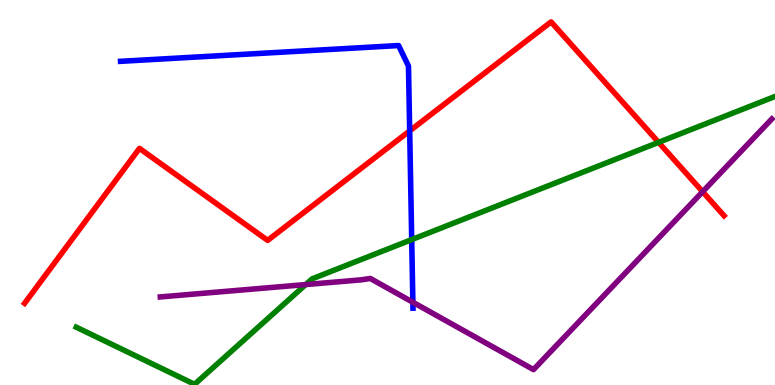[{'lines': ['blue', 'red'], 'intersections': [{'x': 5.29, 'y': 6.6}]}, {'lines': ['green', 'red'], 'intersections': [{'x': 8.5, 'y': 6.3}]}, {'lines': ['purple', 'red'], 'intersections': [{'x': 9.07, 'y': 5.02}]}, {'lines': ['blue', 'green'], 'intersections': [{'x': 5.31, 'y': 3.78}]}, {'lines': ['blue', 'purple'], 'intersections': [{'x': 5.33, 'y': 2.15}]}, {'lines': ['green', 'purple'], 'intersections': [{'x': 3.94, 'y': 2.61}]}]